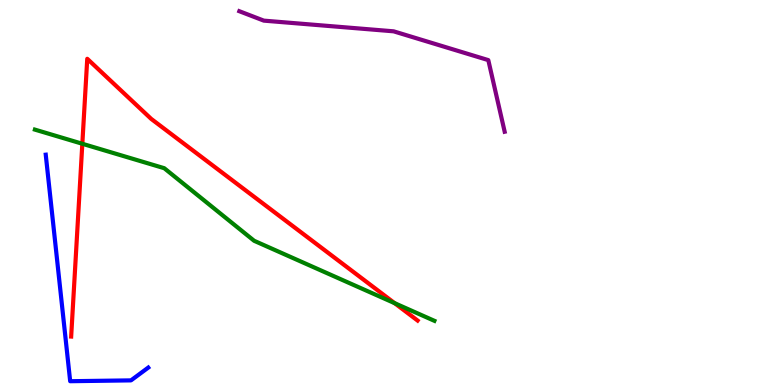[{'lines': ['blue', 'red'], 'intersections': []}, {'lines': ['green', 'red'], 'intersections': [{'x': 1.06, 'y': 6.27}, {'x': 5.09, 'y': 2.13}]}, {'lines': ['purple', 'red'], 'intersections': []}, {'lines': ['blue', 'green'], 'intersections': []}, {'lines': ['blue', 'purple'], 'intersections': []}, {'lines': ['green', 'purple'], 'intersections': []}]